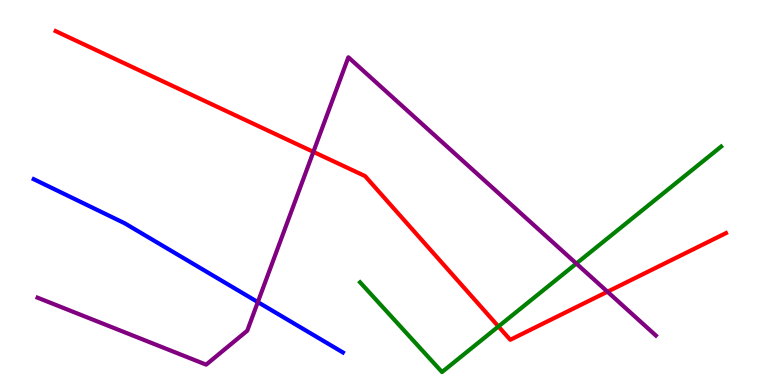[{'lines': ['blue', 'red'], 'intersections': []}, {'lines': ['green', 'red'], 'intersections': [{'x': 6.43, 'y': 1.52}]}, {'lines': ['purple', 'red'], 'intersections': [{'x': 4.04, 'y': 6.06}, {'x': 7.84, 'y': 2.42}]}, {'lines': ['blue', 'green'], 'intersections': []}, {'lines': ['blue', 'purple'], 'intersections': [{'x': 3.33, 'y': 2.15}]}, {'lines': ['green', 'purple'], 'intersections': [{'x': 7.44, 'y': 3.15}]}]